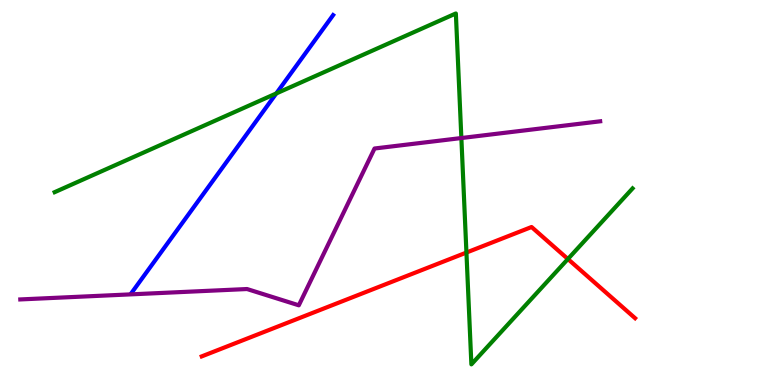[{'lines': ['blue', 'red'], 'intersections': []}, {'lines': ['green', 'red'], 'intersections': [{'x': 6.02, 'y': 3.44}, {'x': 7.33, 'y': 3.27}]}, {'lines': ['purple', 'red'], 'intersections': []}, {'lines': ['blue', 'green'], 'intersections': [{'x': 3.56, 'y': 7.57}]}, {'lines': ['blue', 'purple'], 'intersections': []}, {'lines': ['green', 'purple'], 'intersections': [{'x': 5.95, 'y': 6.41}]}]